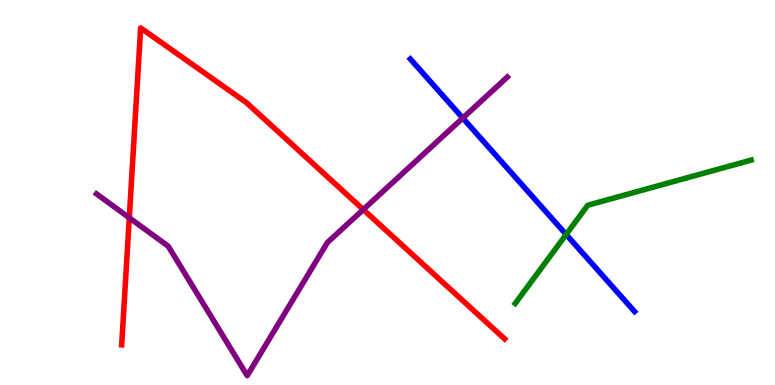[{'lines': ['blue', 'red'], 'intersections': []}, {'lines': ['green', 'red'], 'intersections': []}, {'lines': ['purple', 'red'], 'intersections': [{'x': 1.67, 'y': 4.34}, {'x': 4.69, 'y': 4.56}]}, {'lines': ['blue', 'green'], 'intersections': [{'x': 7.31, 'y': 3.91}]}, {'lines': ['blue', 'purple'], 'intersections': [{'x': 5.97, 'y': 6.93}]}, {'lines': ['green', 'purple'], 'intersections': []}]